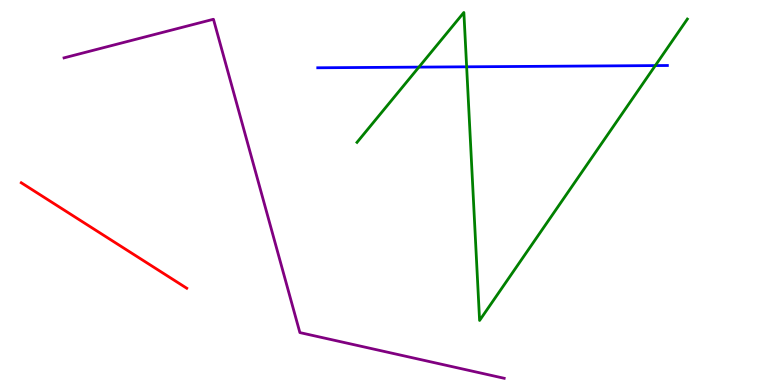[{'lines': ['blue', 'red'], 'intersections': []}, {'lines': ['green', 'red'], 'intersections': []}, {'lines': ['purple', 'red'], 'intersections': []}, {'lines': ['blue', 'green'], 'intersections': [{'x': 5.41, 'y': 8.26}, {'x': 6.02, 'y': 8.26}, {'x': 8.46, 'y': 8.3}]}, {'lines': ['blue', 'purple'], 'intersections': []}, {'lines': ['green', 'purple'], 'intersections': []}]